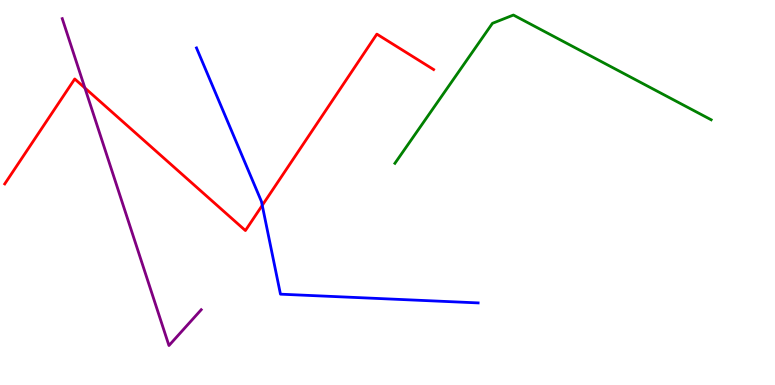[{'lines': ['blue', 'red'], 'intersections': [{'x': 3.38, 'y': 4.67}]}, {'lines': ['green', 'red'], 'intersections': []}, {'lines': ['purple', 'red'], 'intersections': [{'x': 1.1, 'y': 7.71}]}, {'lines': ['blue', 'green'], 'intersections': []}, {'lines': ['blue', 'purple'], 'intersections': []}, {'lines': ['green', 'purple'], 'intersections': []}]